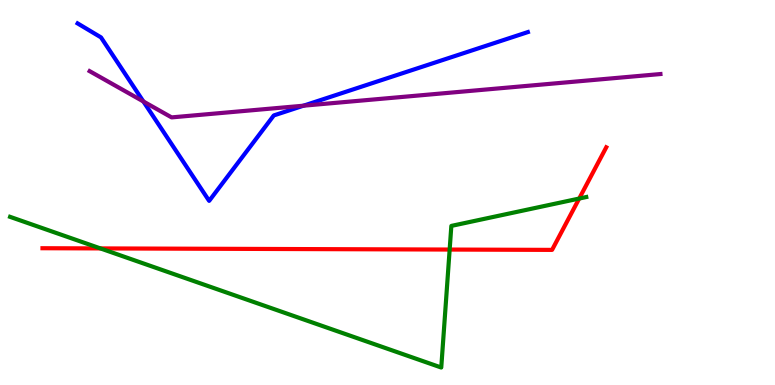[{'lines': ['blue', 'red'], 'intersections': []}, {'lines': ['green', 'red'], 'intersections': [{'x': 1.3, 'y': 3.55}, {'x': 5.8, 'y': 3.52}, {'x': 7.47, 'y': 4.84}]}, {'lines': ['purple', 'red'], 'intersections': []}, {'lines': ['blue', 'green'], 'intersections': []}, {'lines': ['blue', 'purple'], 'intersections': [{'x': 1.85, 'y': 7.36}, {'x': 3.92, 'y': 7.25}]}, {'lines': ['green', 'purple'], 'intersections': []}]